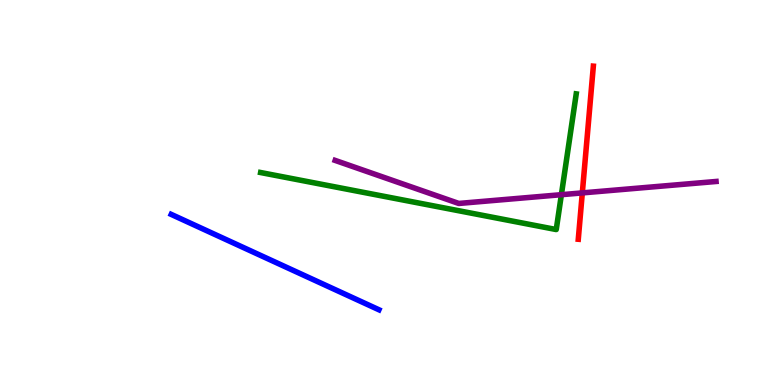[{'lines': ['blue', 'red'], 'intersections': []}, {'lines': ['green', 'red'], 'intersections': []}, {'lines': ['purple', 'red'], 'intersections': [{'x': 7.51, 'y': 4.99}]}, {'lines': ['blue', 'green'], 'intersections': []}, {'lines': ['blue', 'purple'], 'intersections': []}, {'lines': ['green', 'purple'], 'intersections': [{'x': 7.24, 'y': 4.94}]}]